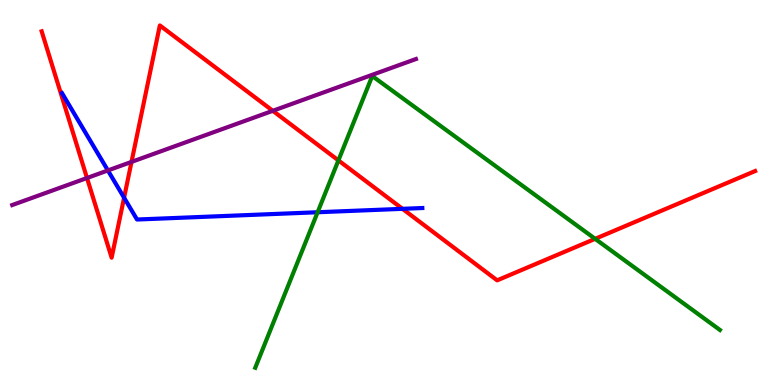[{'lines': ['blue', 'red'], 'intersections': [{'x': 1.6, 'y': 4.86}, {'x': 5.19, 'y': 4.58}]}, {'lines': ['green', 'red'], 'intersections': [{'x': 4.37, 'y': 5.83}, {'x': 7.68, 'y': 3.8}]}, {'lines': ['purple', 'red'], 'intersections': [{'x': 1.12, 'y': 5.38}, {'x': 1.7, 'y': 5.79}, {'x': 3.52, 'y': 7.12}]}, {'lines': ['blue', 'green'], 'intersections': [{'x': 4.1, 'y': 4.49}]}, {'lines': ['blue', 'purple'], 'intersections': [{'x': 1.39, 'y': 5.57}]}, {'lines': ['green', 'purple'], 'intersections': []}]